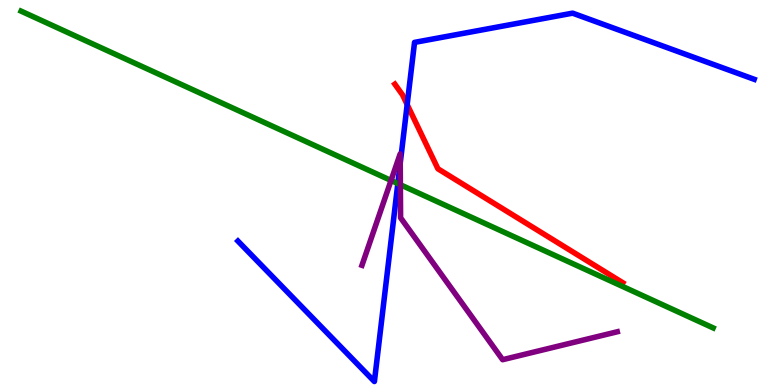[{'lines': ['blue', 'red'], 'intersections': [{'x': 5.25, 'y': 7.28}]}, {'lines': ['green', 'red'], 'intersections': []}, {'lines': ['purple', 'red'], 'intersections': []}, {'lines': ['blue', 'green'], 'intersections': [{'x': 5.13, 'y': 5.23}]}, {'lines': ['blue', 'purple'], 'intersections': [{'x': 5.16, 'y': 5.76}]}, {'lines': ['green', 'purple'], 'intersections': [{'x': 5.05, 'y': 5.31}, {'x': 5.17, 'y': 5.2}]}]